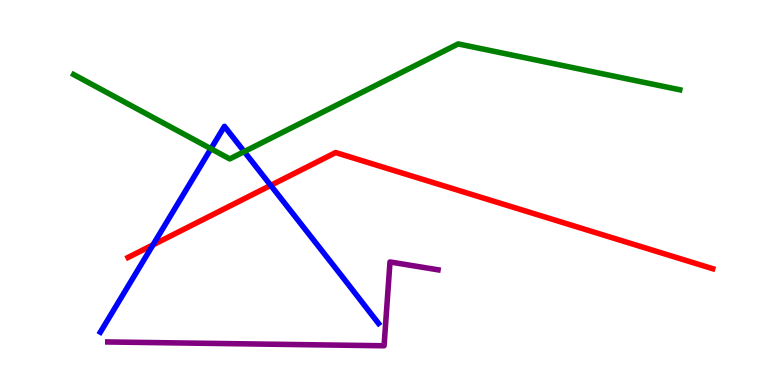[{'lines': ['blue', 'red'], 'intersections': [{'x': 1.97, 'y': 3.64}, {'x': 3.49, 'y': 5.18}]}, {'lines': ['green', 'red'], 'intersections': []}, {'lines': ['purple', 'red'], 'intersections': []}, {'lines': ['blue', 'green'], 'intersections': [{'x': 2.72, 'y': 6.14}, {'x': 3.15, 'y': 6.06}]}, {'lines': ['blue', 'purple'], 'intersections': []}, {'lines': ['green', 'purple'], 'intersections': []}]